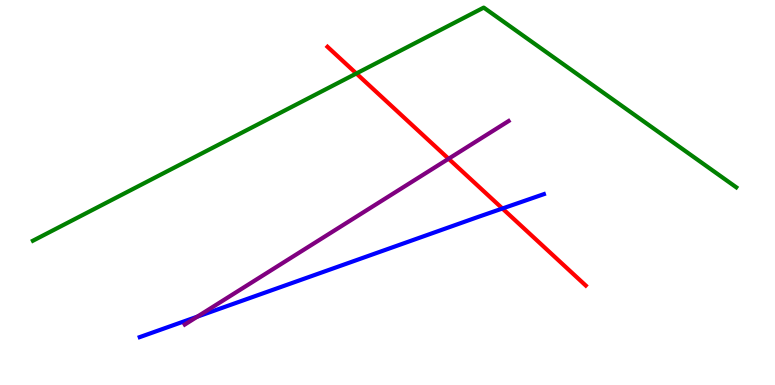[{'lines': ['blue', 'red'], 'intersections': [{'x': 6.48, 'y': 4.58}]}, {'lines': ['green', 'red'], 'intersections': [{'x': 4.6, 'y': 8.09}]}, {'lines': ['purple', 'red'], 'intersections': [{'x': 5.79, 'y': 5.88}]}, {'lines': ['blue', 'green'], 'intersections': []}, {'lines': ['blue', 'purple'], 'intersections': [{'x': 2.55, 'y': 1.77}]}, {'lines': ['green', 'purple'], 'intersections': []}]